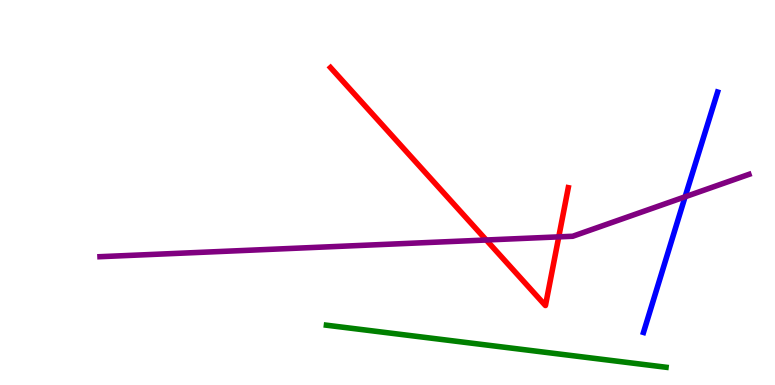[{'lines': ['blue', 'red'], 'intersections': []}, {'lines': ['green', 'red'], 'intersections': []}, {'lines': ['purple', 'red'], 'intersections': [{'x': 6.27, 'y': 3.77}, {'x': 7.21, 'y': 3.85}]}, {'lines': ['blue', 'green'], 'intersections': []}, {'lines': ['blue', 'purple'], 'intersections': [{'x': 8.84, 'y': 4.89}]}, {'lines': ['green', 'purple'], 'intersections': []}]